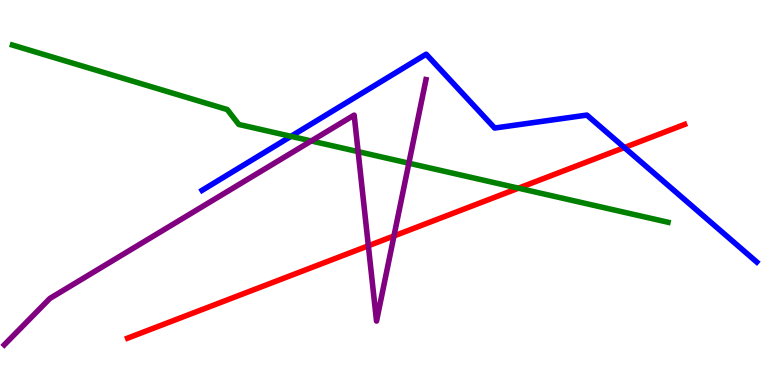[{'lines': ['blue', 'red'], 'intersections': [{'x': 8.06, 'y': 6.17}]}, {'lines': ['green', 'red'], 'intersections': [{'x': 6.69, 'y': 5.11}]}, {'lines': ['purple', 'red'], 'intersections': [{'x': 4.75, 'y': 3.62}, {'x': 5.08, 'y': 3.87}]}, {'lines': ['blue', 'green'], 'intersections': [{'x': 3.75, 'y': 6.46}]}, {'lines': ['blue', 'purple'], 'intersections': []}, {'lines': ['green', 'purple'], 'intersections': [{'x': 4.02, 'y': 6.34}, {'x': 4.62, 'y': 6.06}, {'x': 5.28, 'y': 5.76}]}]